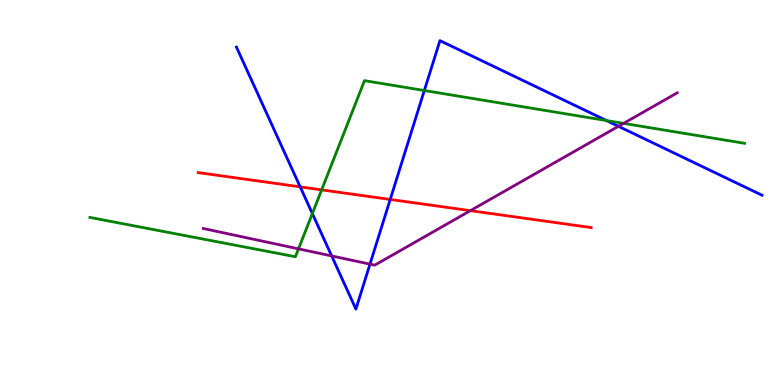[{'lines': ['blue', 'red'], 'intersections': [{'x': 3.87, 'y': 5.15}, {'x': 5.04, 'y': 4.82}]}, {'lines': ['green', 'red'], 'intersections': [{'x': 4.15, 'y': 5.07}]}, {'lines': ['purple', 'red'], 'intersections': [{'x': 6.07, 'y': 4.53}]}, {'lines': ['blue', 'green'], 'intersections': [{'x': 4.03, 'y': 4.45}, {'x': 5.48, 'y': 7.65}, {'x': 7.82, 'y': 6.87}]}, {'lines': ['blue', 'purple'], 'intersections': [{'x': 4.28, 'y': 3.35}, {'x': 4.77, 'y': 3.14}, {'x': 7.98, 'y': 6.72}]}, {'lines': ['green', 'purple'], 'intersections': [{'x': 3.85, 'y': 3.54}, {'x': 8.05, 'y': 6.8}]}]